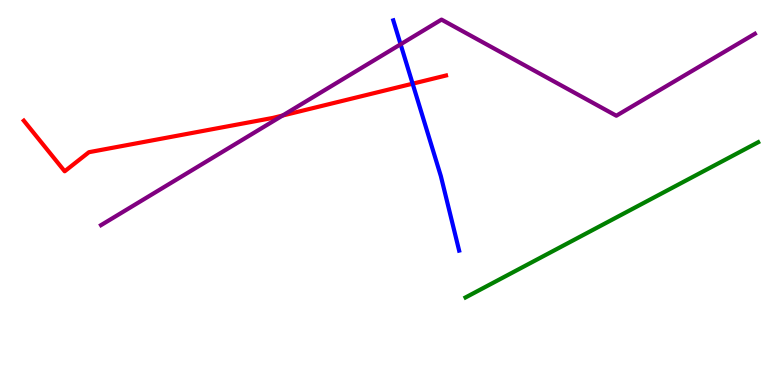[{'lines': ['blue', 'red'], 'intersections': [{'x': 5.32, 'y': 7.83}]}, {'lines': ['green', 'red'], 'intersections': []}, {'lines': ['purple', 'red'], 'intersections': [{'x': 3.65, 'y': 7.0}]}, {'lines': ['blue', 'green'], 'intersections': []}, {'lines': ['blue', 'purple'], 'intersections': [{'x': 5.17, 'y': 8.85}]}, {'lines': ['green', 'purple'], 'intersections': []}]